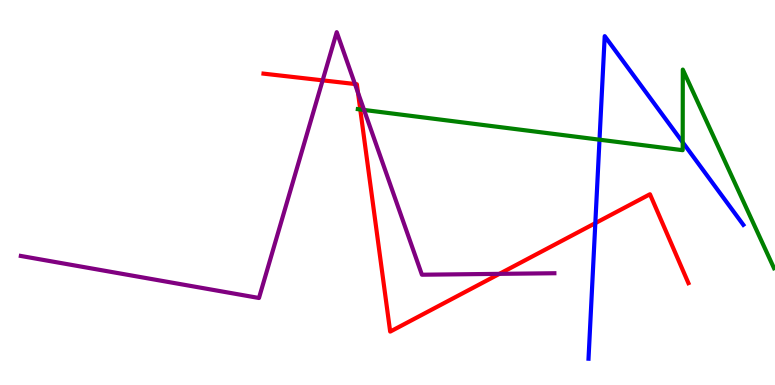[{'lines': ['blue', 'red'], 'intersections': [{'x': 7.68, 'y': 4.2}]}, {'lines': ['green', 'red'], 'intersections': [{'x': 4.65, 'y': 7.16}]}, {'lines': ['purple', 'red'], 'intersections': [{'x': 4.16, 'y': 7.91}, {'x': 4.58, 'y': 7.82}, {'x': 4.62, 'y': 7.59}, {'x': 6.44, 'y': 2.89}]}, {'lines': ['blue', 'green'], 'intersections': [{'x': 7.74, 'y': 6.37}, {'x': 8.81, 'y': 6.3}]}, {'lines': ['blue', 'purple'], 'intersections': []}, {'lines': ['green', 'purple'], 'intersections': [{'x': 4.7, 'y': 7.14}]}]